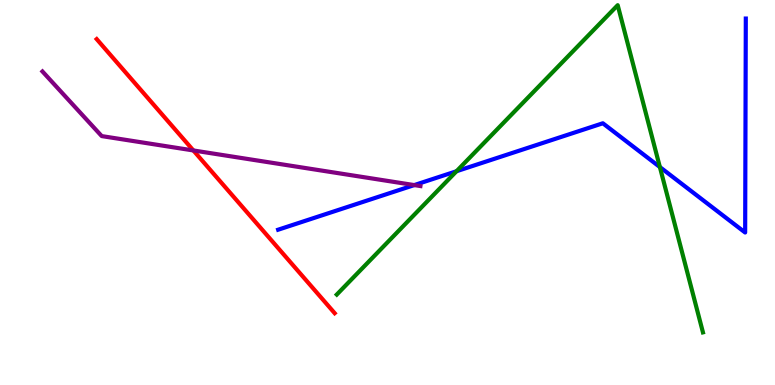[{'lines': ['blue', 'red'], 'intersections': []}, {'lines': ['green', 'red'], 'intersections': []}, {'lines': ['purple', 'red'], 'intersections': [{'x': 2.5, 'y': 6.09}]}, {'lines': ['blue', 'green'], 'intersections': [{'x': 5.89, 'y': 5.55}, {'x': 8.51, 'y': 5.66}]}, {'lines': ['blue', 'purple'], 'intersections': [{'x': 5.35, 'y': 5.19}]}, {'lines': ['green', 'purple'], 'intersections': []}]